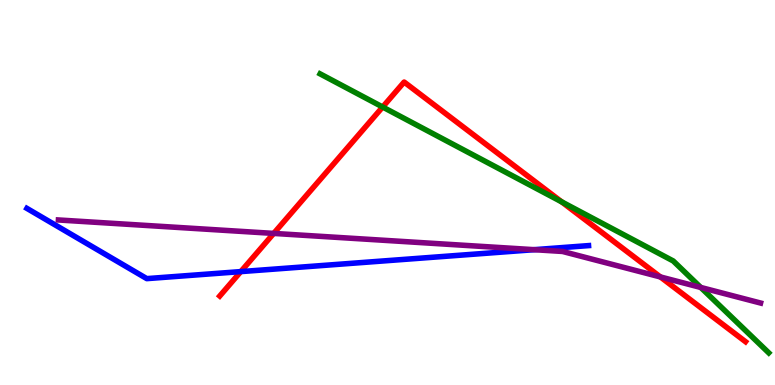[{'lines': ['blue', 'red'], 'intersections': [{'x': 3.11, 'y': 2.95}]}, {'lines': ['green', 'red'], 'intersections': [{'x': 4.94, 'y': 7.22}, {'x': 7.25, 'y': 4.76}]}, {'lines': ['purple', 'red'], 'intersections': [{'x': 3.53, 'y': 3.94}, {'x': 8.52, 'y': 2.81}]}, {'lines': ['blue', 'green'], 'intersections': []}, {'lines': ['blue', 'purple'], 'intersections': [{'x': 6.89, 'y': 3.51}]}, {'lines': ['green', 'purple'], 'intersections': [{'x': 9.04, 'y': 2.53}]}]